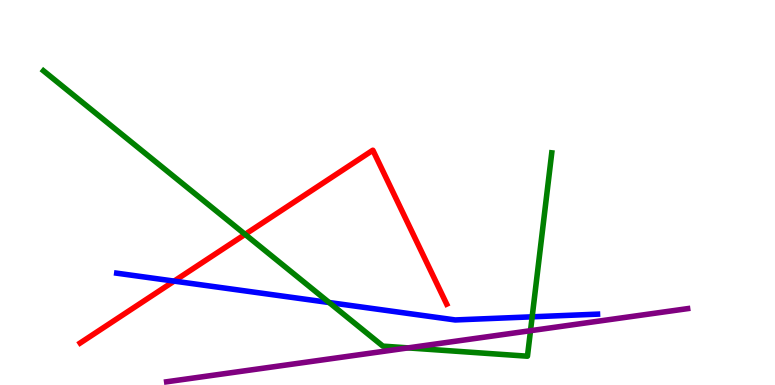[{'lines': ['blue', 'red'], 'intersections': [{'x': 2.25, 'y': 2.7}]}, {'lines': ['green', 'red'], 'intersections': [{'x': 3.16, 'y': 3.91}]}, {'lines': ['purple', 'red'], 'intersections': []}, {'lines': ['blue', 'green'], 'intersections': [{'x': 4.25, 'y': 2.14}, {'x': 6.87, 'y': 1.77}]}, {'lines': ['blue', 'purple'], 'intersections': []}, {'lines': ['green', 'purple'], 'intersections': [{'x': 5.27, 'y': 0.964}, {'x': 6.85, 'y': 1.41}]}]